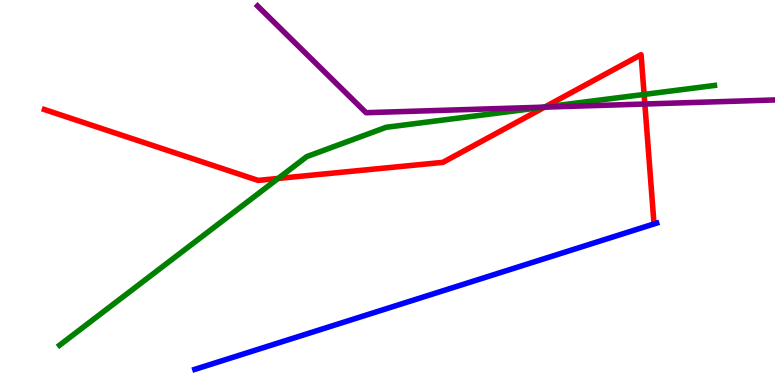[{'lines': ['blue', 'red'], 'intersections': []}, {'lines': ['green', 'red'], 'intersections': [{'x': 3.59, 'y': 5.36}, {'x': 7.03, 'y': 7.22}, {'x': 8.31, 'y': 7.55}]}, {'lines': ['purple', 'red'], 'intersections': [{'x': 7.03, 'y': 7.22}, {'x': 8.32, 'y': 7.3}]}, {'lines': ['blue', 'green'], 'intersections': []}, {'lines': ['blue', 'purple'], 'intersections': []}, {'lines': ['green', 'purple'], 'intersections': [{'x': 7.02, 'y': 7.22}]}]